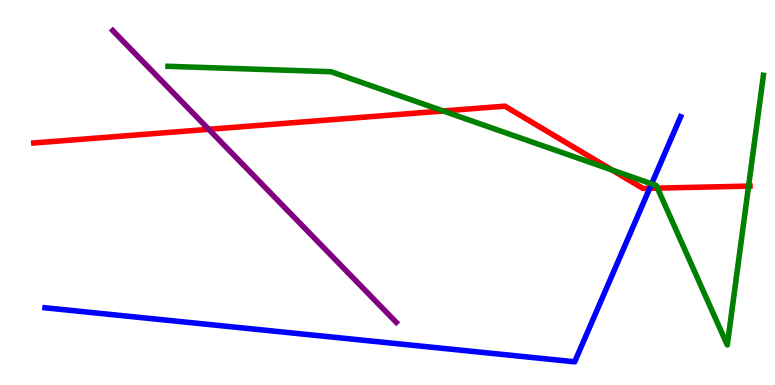[{'lines': ['blue', 'red'], 'intersections': [{'x': 8.38, 'y': 5.11}]}, {'lines': ['green', 'red'], 'intersections': [{'x': 5.72, 'y': 7.12}, {'x': 7.9, 'y': 5.58}, {'x': 8.48, 'y': 5.11}, {'x': 9.66, 'y': 5.17}]}, {'lines': ['purple', 'red'], 'intersections': [{'x': 2.69, 'y': 6.64}]}, {'lines': ['blue', 'green'], 'intersections': [{'x': 8.41, 'y': 5.23}]}, {'lines': ['blue', 'purple'], 'intersections': []}, {'lines': ['green', 'purple'], 'intersections': []}]